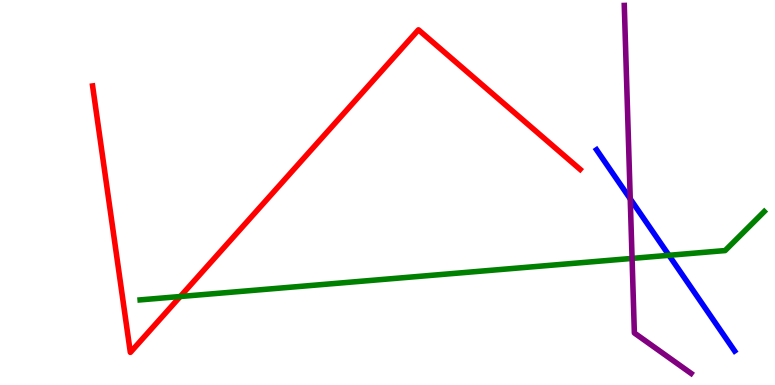[{'lines': ['blue', 'red'], 'intersections': []}, {'lines': ['green', 'red'], 'intersections': [{'x': 2.33, 'y': 2.3}]}, {'lines': ['purple', 'red'], 'intersections': []}, {'lines': ['blue', 'green'], 'intersections': [{'x': 8.63, 'y': 3.37}]}, {'lines': ['blue', 'purple'], 'intersections': [{'x': 8.13, 'y': 4.83}]}, {'lines': ['green', 'purple'], 'intersections': [{'x': 8.16, 'y': 3.29}]}]